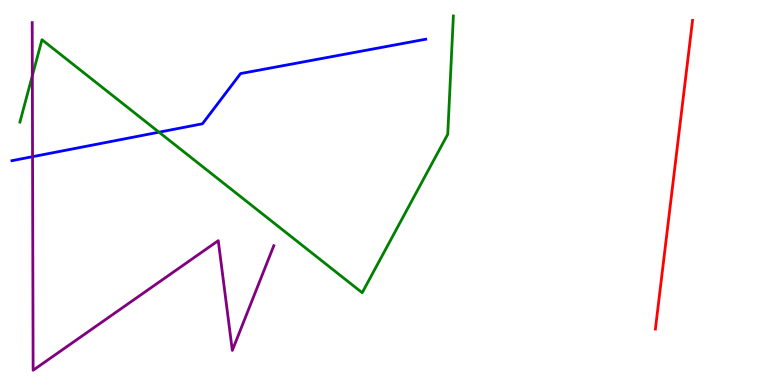[{'lines': ['blue', 'red'], 'intersections': []}, {'lines': ['green', 'red'], 'intersections': []}, {'lines': ['purple', 'red'], 'intersections': []}, {'lines': ['blue', 'green'], 'intersections': [{'x': 2.05, 'y': 6.57}]}, {'lines': ['blue', 'purple'], 'intersections': [{'x': 0.42, 'y': 5.93}]}, {'lines': ['green', 'purple'], 'intersections': [{'x': 0.417, 'y': 8.03}]}]